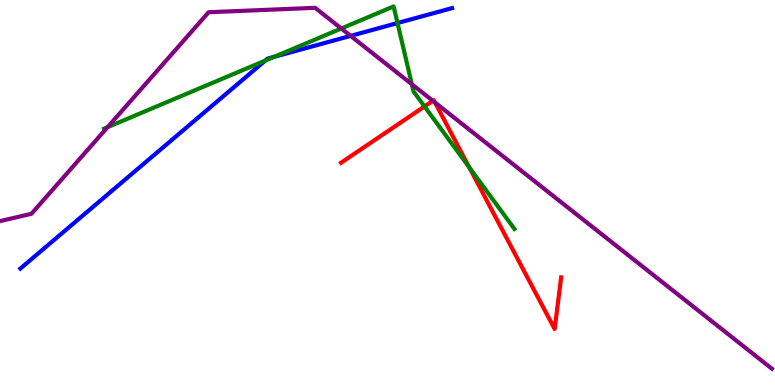[{'lines': ['blue', 'red'], 'intersections': []}, {'lines': ['green', 'red'], 'intersections': [{'x': 5.48, 'y': 7.24}, {'x': 6.06, 'y': 5.65}]}, {'lines': ['purple', 'red'], 'intersections': [{'x': 5.59, 'y': 7.38}, {'x': 5.61, 'y': 7.34}]}, {'lines': ['blue', 'green'], 'intersections': [{'x': 3.42, 'y': 8.43}, {'x': 3.54, 'y': 8.52}, {'x': 5.13, 'y': 9.4}]}, {'lines': ['blue', 'purple'], 'intersections': [{'x': 4.52, 'y': 9.07}]}, {'lines': ['green', 'purple'], 'intersections': [{'x': 1.39, 'y': 6.7}, {'x': 4.4, 'y': 9.26}, {'x': 5.31, 'y': 7.81}]}]